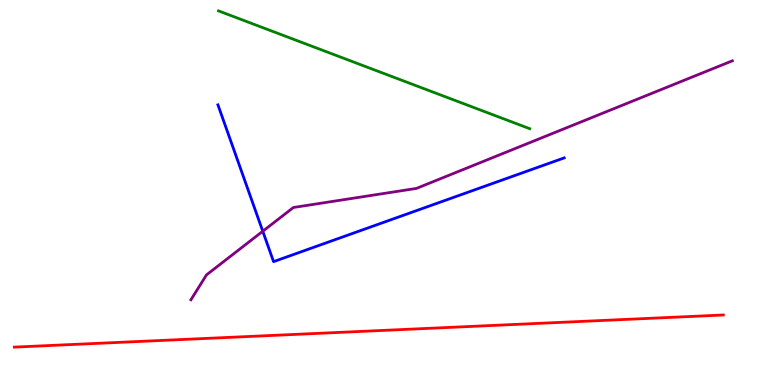[{'lines': ['blue', 'red'], 'intersections': []}, {'lines': ['green', 'red'], 'intersections': []}, {'lines': ['purple', 'red'], 'intersections': []}, {'lines': ['blue', 'green'], 'intersections': []}, {'lines': ['blue', 'purple'], 'intersections': [{'x': 3.39, 'y': 3.99}]}, {'lines': ['green', 'purple'], 'intersections': []}]